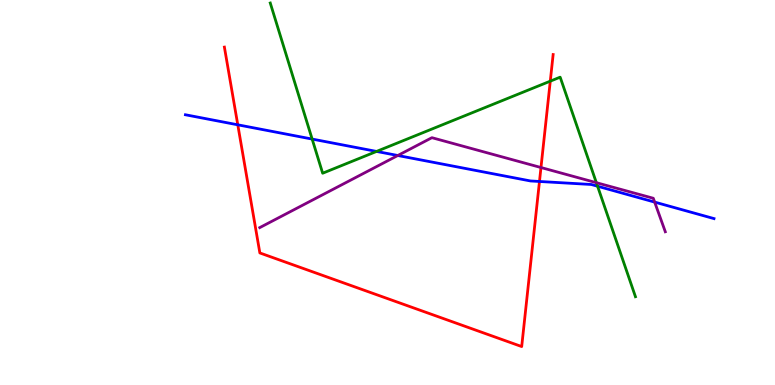[{'lines': ['blue', 'red'], 'intersections': [{'x': 3.07, 'y': 6.76}, {'x': 6.96, 'y': 5.29}]}, {'lines': ['green', 'red'], 'intersections': [{'x': 7.1, 'y': 7.89}]}, {'lines': ['purple', 'red'], 'intersections': [{'x': 6.98, 'y': 5.65}]}, {'lines': ['blue', 'green'], 'intersections': [{'x': 4.03, 'y': 6.39}, {'x': 4.86, 'y': 6.07}, {'x': 7.71, 'y': 5.16}]}, {'lines': ['blue', 'purple'], 'intersections': [{'x': 5.13, 'y': 5.96}, {'x': 8.45, 'y': 4.75}]}, {'lines': ['green', 'purple'], 'intersections': [{'x': 7.69, 'y': 5.26}]}]